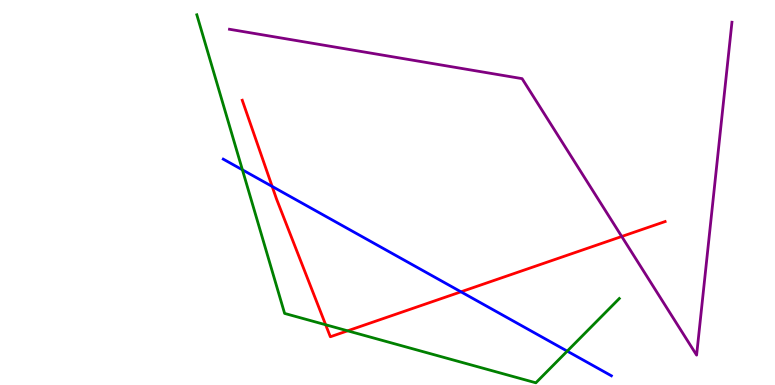[{'lines': ['blue', 'red'], 'intersections': [{'x': 3.51, 'y': 5.16}, {'x': 5.95, 'y': 2.42}]}, {'lines': ['green', 'red'], 'intersections': [{'x': 4.2, 'y': 1.56}, {'x': 4.49, 'y': 1.41}]}, {'lines': ['purple', 'red'], 'intersections': [{'x': 8.02, 'y': 3.86}]}, {'lines': ['blue', 'green'], 'intersections': [{'x': 3.13, 'y': 5.59}, {'x': 7.32, 'y': 0.88}]}, {'lines': ['blue', 'purple'], 'intersections': []}, {'lines': ['green', 'purple'], 'intersections': []}]